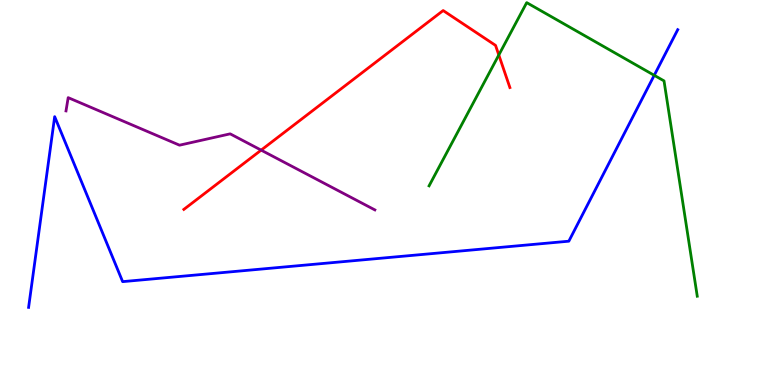[{'lines': ['blue', 'red'], 'intersections': []}, {'lines': ['green', 'red'], 'intersections': [{'x': 6.44, 'y': 8.57}]}, {'lines': ['purple', 'red'], 'intersections': [{'x': 3.37, 'y': 6.1}]}, {'lines': ['blue', 'green'], 'intersections': [{'x': 8.44, 'y': 8.04}]}, {'lines': ['blue', 'purple'], 'intersections': []}, {'lines': ['green', 'purple'], 'intersections': []}]